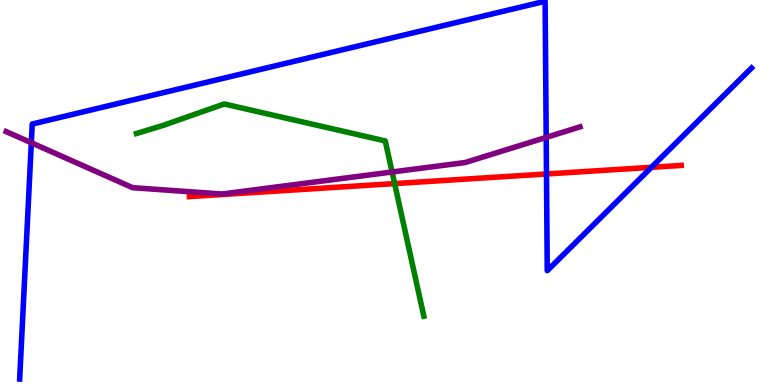[{'lines': ['blue', 'red'], 'intersections': [{'x': 7.05, 'y': 5.48}, {'x': 8.41, 'y': 5.65}]}, {'lines': ['green', 'red'], 'intersections': [{'x': 5.09, 'y': 5.23}]}, {'lines': ['purple', 'red'], 'intersections': []}, {'lines': ['blue', 'green'], 'intersections': []}, {'lines': ['blue', 'purple'], 'intersections': [{'x': 0.404, 'y': 6.29}, {'x': 7.05, 'y': 6.43}]}, {'lines': ['green', 'purple'], 'intersections': [{'x': 5.06, 'y': 5.53}]}]